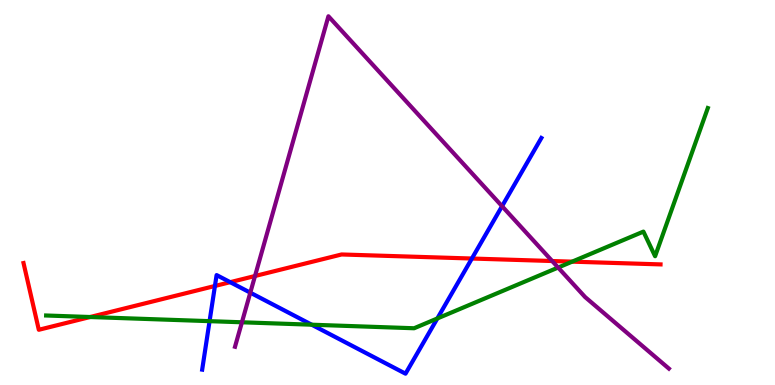[{'lines': ['blue', 'red'], 'intersections': [{'x': 2.77, 'y': 2.57}, {'x': 2.97, 'y': 2.67}, {'x': 6.09, 'y': 3.28}]}, {'lines': ['green', 'red'], 'intersections': [{'x': 1.16, 'y': 1.77}, {'x': 7.38, 'y': 3.2}]}, {'lines': ['purple', 'red'], 'intersections': [{'x': 3.29, 'y': 2.83}, {'x': 7.12, 'y': 3.22}]}, {'lines': ['blue', 'green'], 'intersections': [{'x': 2.7, 'y': 1.66}, {'x': 4.02, 'y': 1.57}, {'x': 5.64, 'y': 1.73}]}, {'lines': ['blue', 'purple'], 'intersections': [{'x': 3.23, 'y': 2.4}, {'x': 6.48, 'y': 4.64}]}, {'lines': ['green', 'purple'], 'intersections': [{'x': 3.12, 'y': 1.63}, {'x': 7.2, 'y': 3.05}]}]